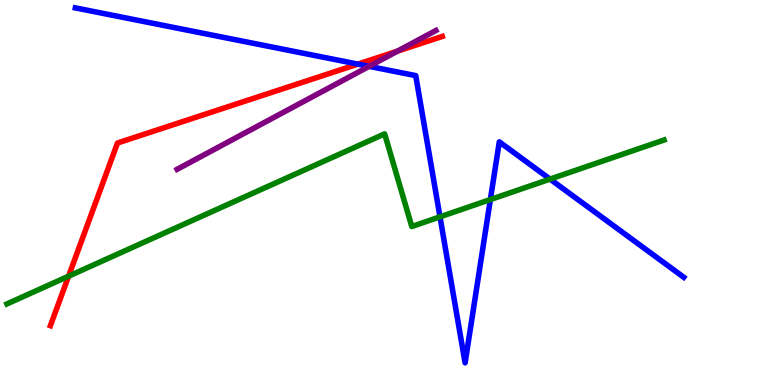[{'lines': ['blue', 'red'], 'intersections': [{'x': 4.62, 'y': 8.33}]}, {'lines': ['green', 'red'], 'intersections': [{'x': 0.885, 'y': 2.83}]}, {'lines': ['purple', 'red'], 'intersections': [{'x': 5.13, 'y': 8.67}]}, {'lines': ['blue', 'green'], 'intersections': [{'x': 5.68, 'y': 4.37}, {'x': 6.33, 'y': 4.82}, {'x': 7.1, 'y': 5.35}]}, {'lines': ['blue', 'purple'], 'intersections': [{'x': 4.76, 'y': 8.28}]}, {'lines': ['green', 'purple'], 'intersections': []}]